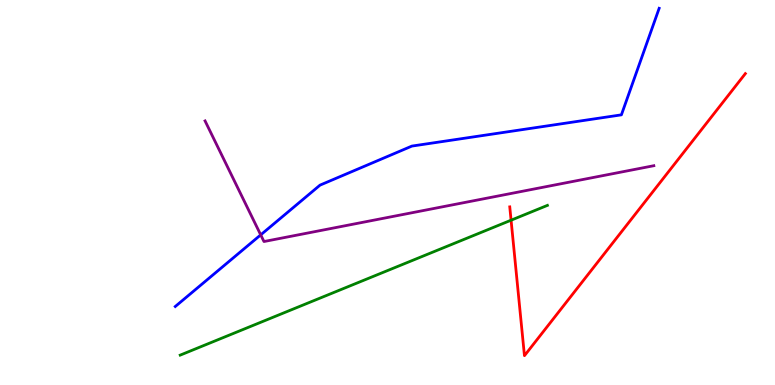[{'lines': ['blue', 'red'], 'intersections': []}, {'lines': ['green', 'red'], 'intersections': [{'x': 6.59, 'y': 4.28}]}, {'lines': ['purple', 'red'], 'intersections': []}, {'lines': ['blue', 'green'], 'intersections': []}, {'lines': ['blue', 'purple'], 'intersections': [{'x': 3.36, 'y': 3.9}]}, {'lines': ['green', 'purple'], 'intersections': []}]